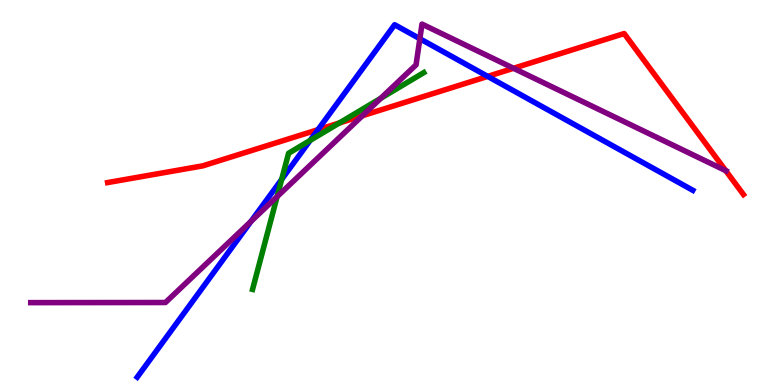[{'lines': ['blue', 'red'], 'intersections': [{'x': 4.1, 'y': 6.63}, {'x': 6.29, 'y': 8.02}]}, {'lines': ['green', 'red'], 'intersections': [{'x': 4.38, 'y': 6.81}]}, {'lines': ['purple', 'red'], 'intersections': [{'x': 4.68, 'y': 6.99}, {'x': 6.63, 'y': 8.23}, {'x': 9.36, 'y': 5.57}]}, {'lines': ['blue', 'green'], 'intersections': [{'x': 3.63, 'y': 5.34}, {'x': 4.0, 'y': 6.35}]}, {'lines': ['blue', 'purple'], 'intersections': [{'x': 3.24, 'y': 4.25}, {'x': 5.42, 'y': 8.99}]}, {'lines': ['green', 'purple'], 'intersections': [{'x': 3.58, 'y': 4.89}, {'x': 4.91, 'y': 7.45}]}]